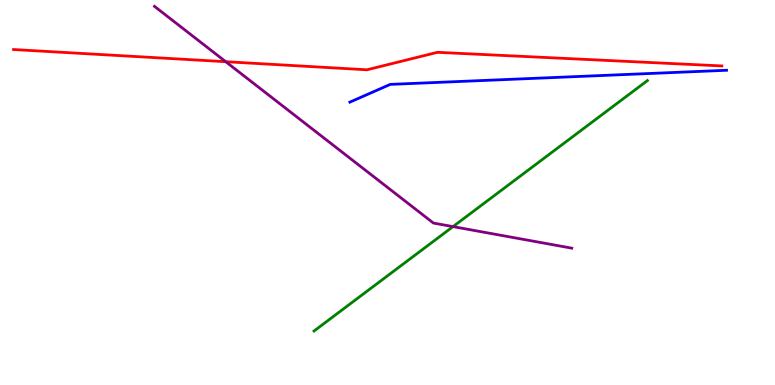[{'lines': ['blue', 'red'], 'intersections': []}, {'lines': ['green', 'red'], 'intersections': []}, {'lines': ['purple', 'red'], 'intersections': [{'x': 2.91, 'y': 8.4}]}, {'lines': ['blue', 'green'], 'intersections': []}, {'lines': ['blue', 'purple'], 'intersections': []}, {'lines': ['green', 'purple'], 'intersections': [{'x': 5.85, 'y': 4.11}]}]